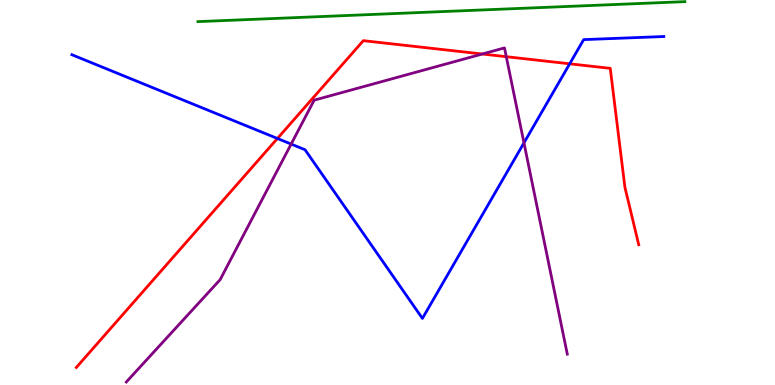[{'lines': ['blue', 'red'], 'intersections': [{'x': 3.58, 'y': 6.4}, {'x': 7.35, 'y': 8.34}]}, {'lines': ['green', 'red'], 'intersections': []}, {'lines': ['purple', 'red'], 'intersections': [{'x': 6.22, 'y': 8.6}, {'x': 6.53, 'y': 8.53}]}, {'lines': ['blue', 'green'], 'intersections': []}, {'lines': ['blue', 'purple'], 'intersections': [{'x': 3.76, 'y': 6.26}, {'x': 6.76, 'y': 6.29}]}, {'lines': ['green', 'purple'], 'intersections': []}]